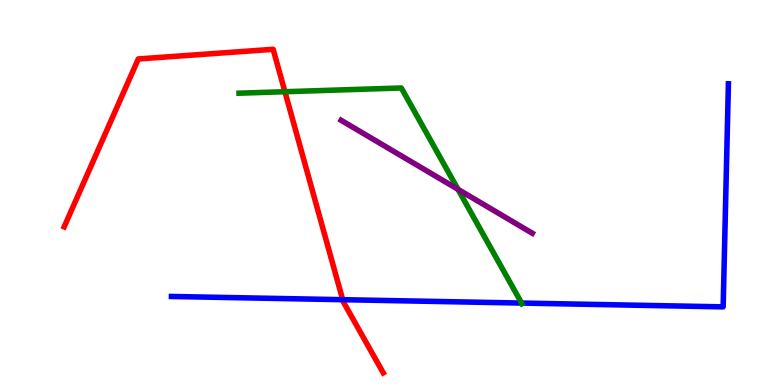[{'lines': ['blue', 'red'], 'intersections': [{'x': 4.42, 'y': 2.22}]}, {'lines': ['green', 'red'], 'intersections': [{'x': 3.68, 'y': 7.62}]}, {'lines': ['purple', 'red'], 'intersections': []}, {'lines': ['blue', 'green'], 'intersections': [{'x': 6.73, 'y': 2.13}]}, {'lines': ['blue', 'purple'], 'intersections': []}, {'lines': ['green', 'purple'], 'intersections': [{'x': 5.91, 'y': 5.08}]}]